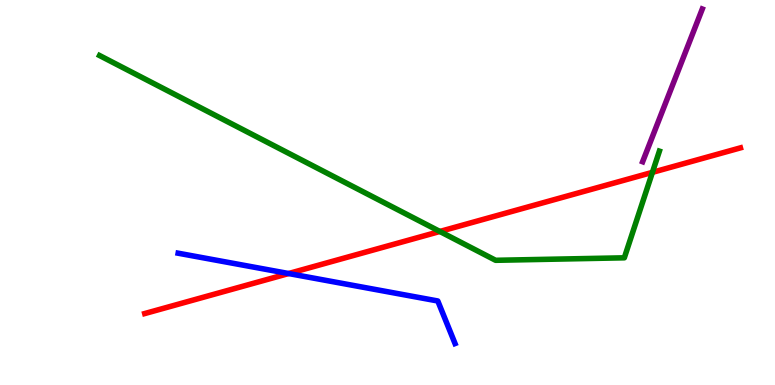[{'lines': ['blue', 'red'], 'intersections': [{'x': 3.72, 'y': 2.9}]}, {'lines': ['green', 'red'], 'intersections': [{'x': 5.68, 'y': 3.99}, {'x': 8.42, 'y': 5.52}]}, {'lines': ['purple', 'red'], 'intersections': []}, {'lines': ['blue', 'green'], 'intersections': []}, {'lines': ['blue', 'purple'], 'intersections': []}, {'lines': ['green', 'purple'], 'intersections': []}]